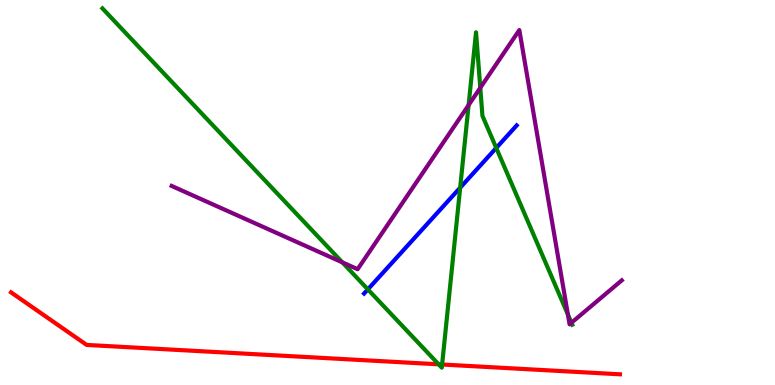[{'lines': ['blue', 'red'], 'intersections': []}, {'lines': ['green', 'red'], 'intersections': [{'x': 5.66, 'y': 0.537}, {'x': 5.7, 'y': 0.532}]}, {'lines': ['purple', 'red'], 'intersections': []}, {'lines': ['blue', 'green'], 'intersections': [{'x': 4.75, 'y': 2.48}, {'x': 5.94, 'y': 5.13}, {'x': 6.4, 'y': 6.16}]}, {'lines': ['blue', 'purple'], 'intersections': []}, {'lines': ['green', 'purple'], 'intersections': [{'x': 4.42, 'y': 3.19}, {'x': 6.05, 'y': 7.27}, {'x': 6.2, 'y': 7.72}, {'x': 7.33, 'y': 1.83}, {'x': 7.37, 'y': 1.62}]}]